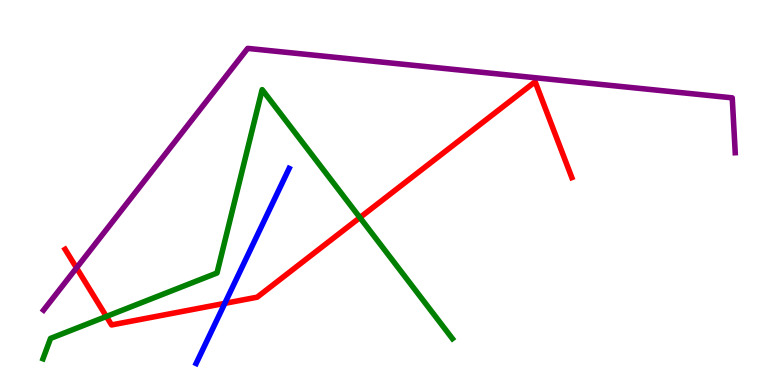[{'lines': ['blue', 'red'], 'intersections': [{'x': 2.9, 'y': 2.12}]}, {'lines': ['green', 'red'], 'intersections': [{'x': 1.37, 'y': 1.78}, {'x': 4.64, 'y': 4.35}]}, {'lines': ['purple', 'red'], 'intersections': [{'x': 0.988, 'y': 3.04}]}, {'lines': ['blue', 'green'], 'intersections': []}, {'lines': ['blue', 'purple'], 'intersections': []}, {'lines': ['green', 'purple'], 'intersections': []}]